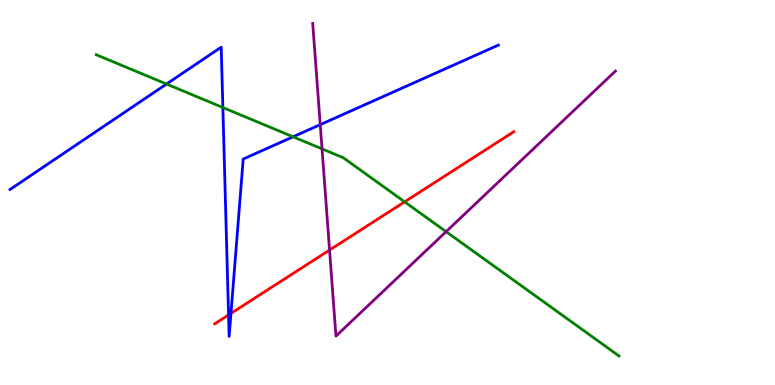[{'lines': ['blue', 'red'], 'intersections': [{'x': 2.95, 'y': 1.82}, {'x': 2.98, 'y': 1.86}]}, {'lines': ['green', 'red'], 'intersections': [{'x': 5.22, 'y': 4.76}]}, {'lines': ['purple', 'red'], 'intersections': [{'x': 4.25, 'y': 3.51}]}, {'lines': ['blue', 'green'], 'intersections': [{'x': 2.15, 'y': 7.82}, {'x': 2.88, 'y': 7.21}, {'x': 3.78, 'y': 6.45}]}, {'lines': ['blue', 'purple'], 'intersections': [{'x': 4.13, 'y': 6.76}]}, {'lines': ['green', 'purple'], 'intersections': [{'x': 4.16, 'y': 6.13}, {'x': 5.76, 'y': 3.98}]}]